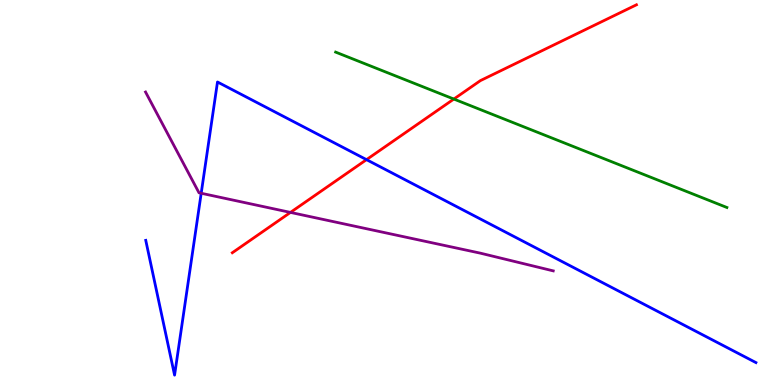[{'lines': ['blue', 'red'], 'intersections': [{'x': 4.73, 'y': 5.85}]}, {'lines': ['green', 'red'], 'intersections': [{'x': 5.86, 'y': 7.43}]}, {'lines': ['purple', 'red'], 'intersections': [{'x': 3.75, 'y': 4.48}]}, {'lines': ['blue', 'green'], 'intersections': []}, {'lines': ['blue', 'purple'], 'intersections': [{'x': 2.6, 'y': 4.98}]}, {'lines': ['green', 'purple'], 'intersections': []}]